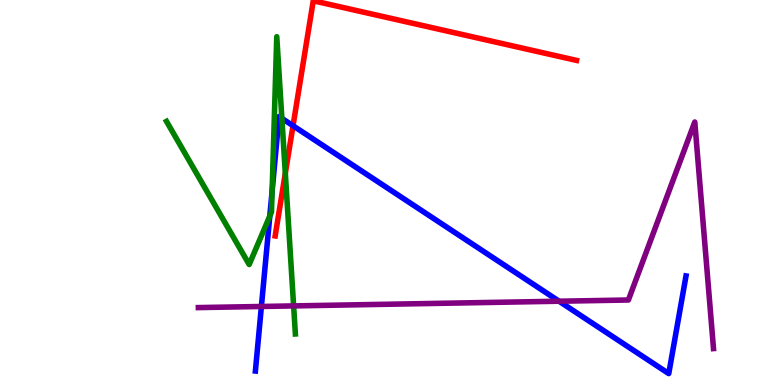[{'lines': ['blue', 'red'], 'intersections': [{'x': 3.78, 'y': 6.73}]}, {'lines': ['green', 'red'], 'intersections': [{'x': 3.68, 'y': 5.5}]}, {'lines': ['purple', 'red'], 'intersections': []}, {'lines': ['blue', 'green'], 'intersections': [{'x': 3.48, 'y': 4.39}, {'x': 3.51, 'y': 5.03}, {'x': 3.64, 'y': 6.92}]}, {'lines': ['blue', 'purple'], 'intersections': [{'x': 3.37, 'y': 2.04}, {'x': 7.21, 'y': 2.18}]}, {'lines': ['green', 'purple'], 'intersections': [{'x': 3.79, 'y': 2.05}]}]